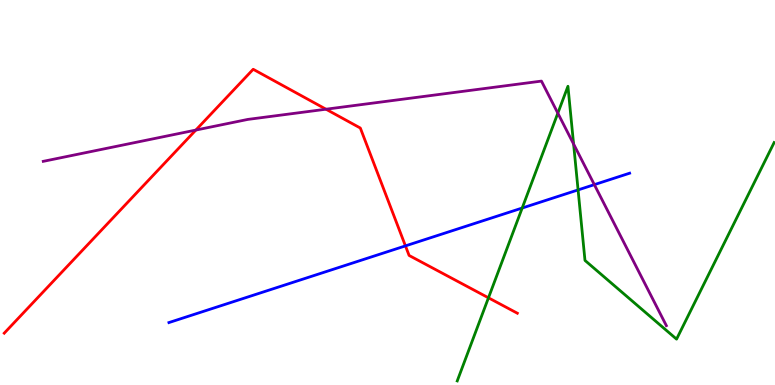[{'lines': ['blue', 'red'], 'intersections': [{'x': 5.23, 'y': 3.61}]}, {'lines': ['green', 'red'], 'intersections': [{'x': 6.3, 'y': 2.26}]}, {'lines': ['purple', 'red'], 'intersections': [{'x': 2.53, 'y': 6.62}, {'x': 4.21, 'y': 7.16}]}, {'lines': ['blue', 'green'], 'intersections': [{'x': 6.74, 'y': 4.6}, {'x': 7.46, 'y': 5.07}]}, {'lines': ['blue', 'purple'], 'intersections': [{'x': 7.67, 'y': 5.2}]}, {'lines': ['green', 'purple'], 'intersections': [{'x': 7.2, 'y': 7.06}, {'x': 7.4, 'y': 6.26}]}]